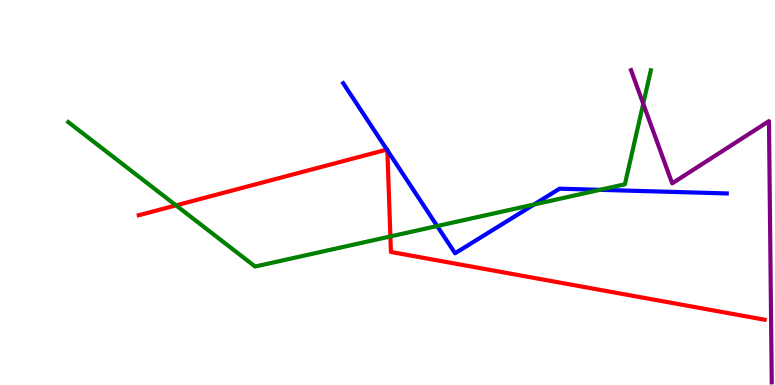[{'lines': ['blue', 'red'], 'intersections': [{'x': 4.99, 'y': 6.11}, {'x': 5.0, 'y': 6.1}]}, {'lines': ['green', 'red'], 'intersections': [{'x': 2.27, 'y': 4.67}, {'x': 5.04, 'y': 3.86}]}, {'lines': ['purple', 'red'], 'intersections': []}, {'lines': ['blue', 'green'], 'intersections': [{'x': 5.64, 'y': 4.13}, {'x': 6.89, 'y': 4.69}, {'x': 7.74, 'y': 5.07}]}, {'lines': ['blue', 'purple'], 'intersections': []}, {'lines': ['green', 'purple'], 'intersections': [{'x': 8.3, 'y': 7.31}]}]